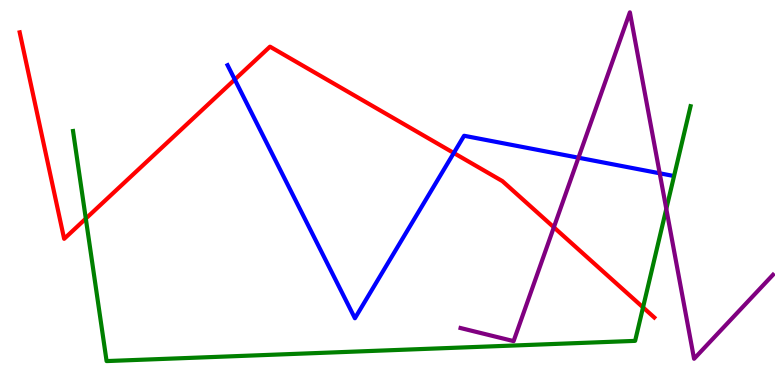[{'lines': ['blue', 'red'], 'intersections': [{'x': 3.03, 'y': 7.93}, {'x': 5.86, 'y': 6.03}]}, {'lines': ['green', 'red'], 'intersections': [{'x': 1.11, 'y': 4.32}, {'x': 8.3, 'y': 2.02}]}, {'lines': ['purple', 'red'], 'intersections': [{'x': 7.15, 'y': 4.1}]}, {'lines': ['blue', 'green'], 'intersections': []}, {'lines': ['blue', 'purple'], 'intersections': [{'x': 7.46, 'y': 5.9}, {'x': 8.51, 'y': 5.5}]}, {'lines': ['green', 'purple'], 'intersections': [{'x': 8.6, 'y': 4.57}]}]